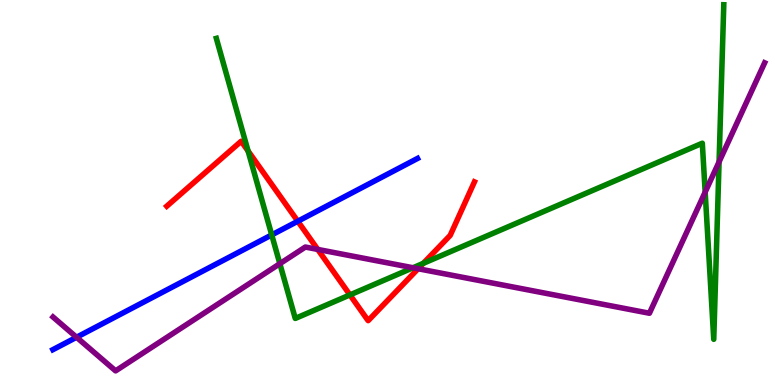[{'lines': ['blue', 'red'], 'intersections': [{'x': 3.84, 'y': 4.25}]}, {'lines': ['green', 'red'], 'intersections': [{'x': 3.2, 'y': 6.08}, {'x': 4.52, 'y': 2.34}, {'x': 5.46, 'y': 3.16}]}, {'lines': ['purple', 'red'], 'intersections': [{'x': 4.1, 'y': 3.52}, {'x': 5.39, 'y': 3.02}]}, {'lines': ['blue', 'green'], 'intersections': [{'x': 3.51, 'y': 3.9}]}, {'lines': ['blue', 'purple'], 'intersections': [{'x': 0.988, 'y': 1.24}]}, {'lines': ['green', 'purple'], 'intersections': [{'x': 3.61, 'y': 3.15}, {'x': 5.33, 'y': 3.05}, {'x': 9.1, 'y': 5.01}, {'x': 9.28, 'y': 5.8}]}]